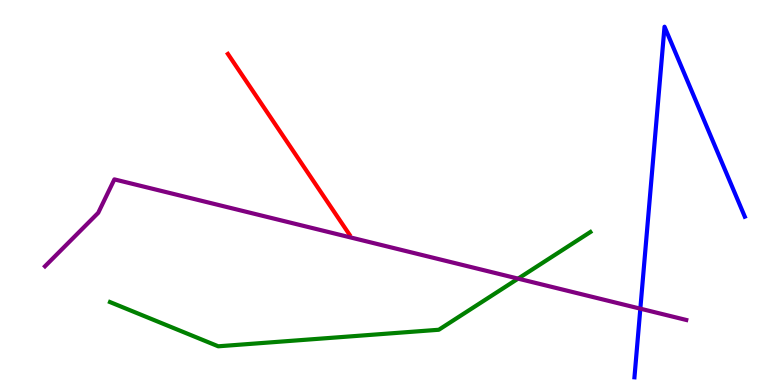[{'lines': ['blue', 'red'], 'intersections': []}, {'lines': ['green', 'red'], 'intersections': []}, {'lines': ['purple', 'red'], 'intersections': []}, {'lines': ['blue', 'green'], 'intersections': []}, {'lines': ['blue', 'purple'], 'intersections': [{'x': 8.26, 'y': 1.98}]}, {'lines': ['green', 'purple'], 'intersections': [{'x': 6.69, 'y': 2.76}]}]